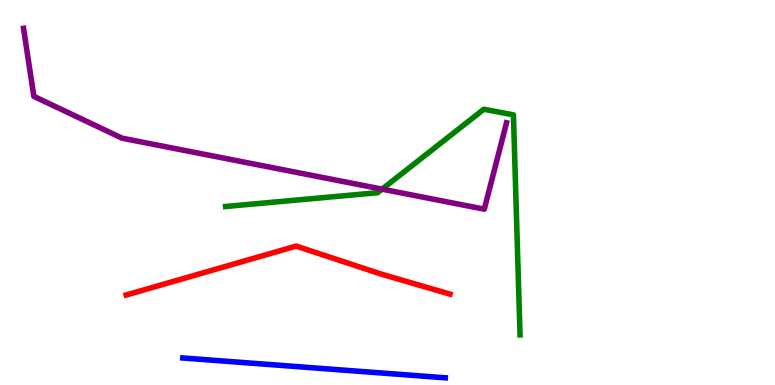[{'lines': ['blue', 'red'], 'intersections': []}, {'lines': ['green', 'red'], 'intersections': []}, {'lines': ['purple', 'red'], 'intersections': []}, {'lines': ['blue', 'green'], 'intersections': []}, {'lines': ['blue', 'purple'], 'intersections': []}, {'lines': ['green', 'purple'], 'intersections': [{'x': 4.93, 'y': 5.09}]}]